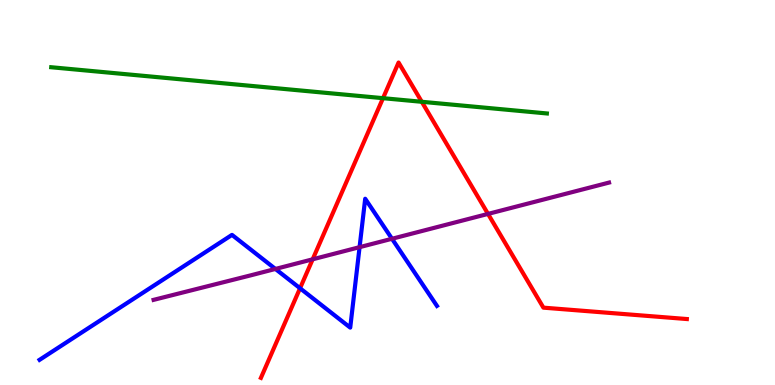[{'lines': ['blue', 'red'], 'intersections': [{'x': 3.87, 'y': 2.51}]}, {'lines': ['green', 'red'], 'intersections': [{'x': 4.94, 'y': 7.45}, {'x': 5.44, 'y': 7.36}]}, {'lines': ['purple', 'red'], 'intersections': [{'x': 4.03, 'y': 3.26}, {'x': 6.3, 'y': 4.44}]}, {'lines': ['blue', 'green'], 'intersections': []}, {'lines': ['blue', 'purple'], 'intersections': [{'x': 3.55, 'y': 3.01}, {'x': 4.64, 'y': 3.58}, {'x': 5.06, 'y': 3.8}]}, {'lines': ['green', 'purple'], 'intersections': []}]